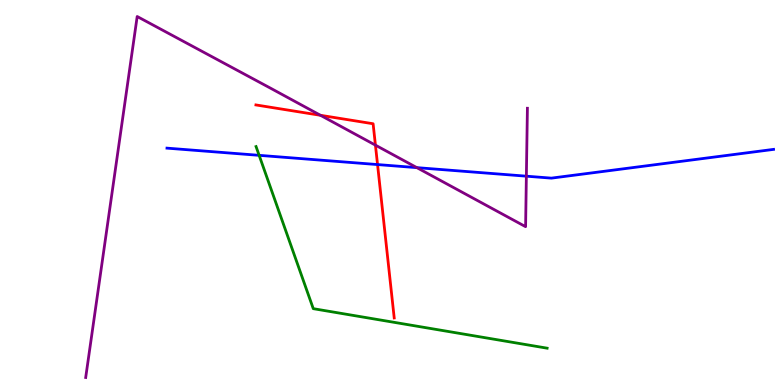[{'lines': ['blue', 'red'], 'intersections': [{'x': 4.87, 'y': 5.73}]}, {'lines': ['green', 'red'], 'intersections': []}, {'lines': ['purple', 'red'], 'intersections': [{'x': 4.13, 'y': 7.01}, {'x': 4.84, 'y': 6.23}]}, {'lines': ['blue', 'green'], 'intersections': [{'x': 3.34, 'y': 5.97}]}, {'lines': ['blue', 'purple'], 'intersections': [{'x': 5.38, 'y': 5.65}, {'x': 6.79, 'y': 5.42}]}, {'lines': ['green', 'purple'], 'intersections': []}]